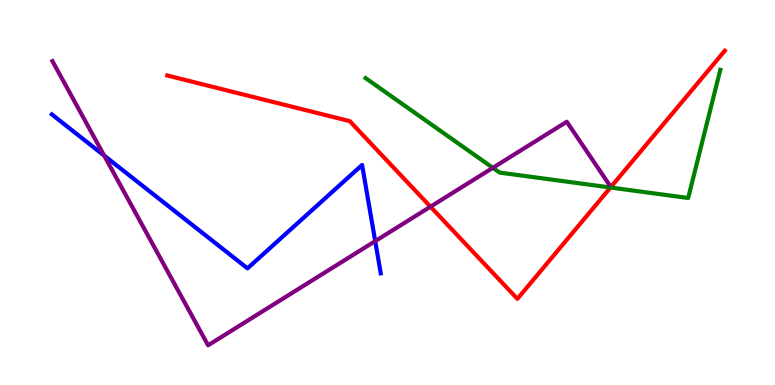[{'lines': ['blue', 'red'], 'intersections': []}, {'lines': ['green', 'red'], 'intersections': [{'x': 7.88, 'y': 5.13}]}, {'lines': ['purple', 'red'], 'intersections': [{'x': 5.55, 'y': 4.63}]}, {'lines': ['blue', 'green'], 'intersections': []}, {'lines': ['blue', 'purple'], 'intersections': [{'x': 1.34, 'y': 5.96}, {'x': 4.84, 'y': 3.74}]}, {'lines': ['green', 'purple'], 'intersections': [{'x': 6.36, 'y': 5.64}]}]